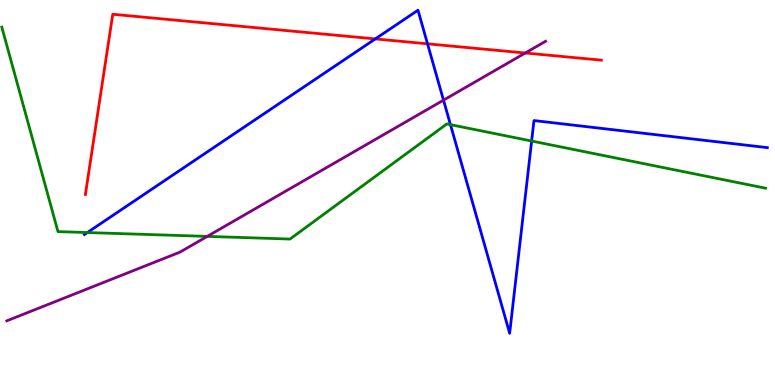[{'lines': ['blue', 'red'], 'intersections': [{'x': 4.84, 'y': 8.99}, {'x': 5.52, 'y': 8.86}]}, {'lines': ['green', 'red'], 'intersections': []}, {'lines': ['purple', 'red'], 'intersections': [{'x': 6.78, 'y': 8.62}]}, {'lines': ['blue', 'green'], 'intersections': [{'x': 1.13, 'y': 3.96}, {'x': 5.81, 'y': 6.76}, {'x': 6.86, 'y': 6.34}]}, {'lines': ['blue', 'purple'], 'intersections': [{'x': 5.72, 'y': 7.4}]}, {'lines': ['green', 'purple'], 'intersections': [{'x': 2.67, 'y': 3.86}]}]